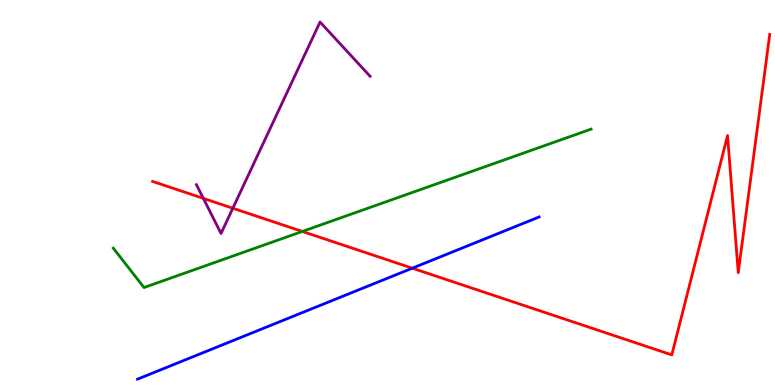[{'lines': ['blue', 'red'], 'intersections': [{'x': 5.32, 'y': 3.03}]}, {'lines': ['green', 'red'], 'intersections': [{'x': 3.9, 'y': 3.99}]}, {'lines': ['purple', 'red'], 'intersections': [{'x': 2.62, 'y': 4.85}, {'x': 3.0, 'y': 4.59}]}, {'lines': ['blue', 'green'], 'intersections': []}, {'lines': ['blue', 'purple'], 'intersections': []}, {'lines': ['green', 'purple'], 'intersections': []}]